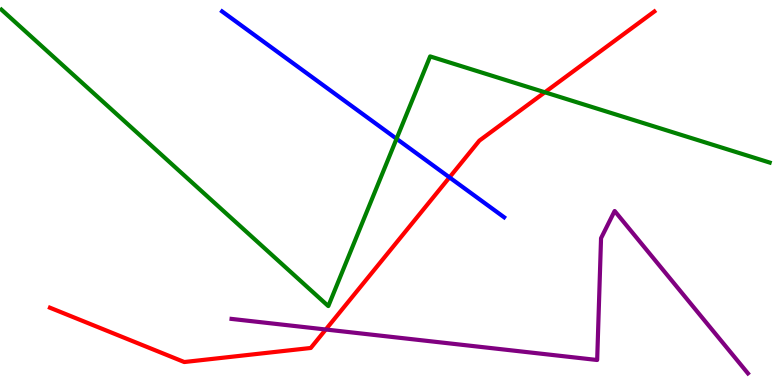[{'lines': ['blue', 'red'], 'intersections': [{'x': 5.8, 'y': 5.39}]}, {'lines': ['green', 'red'], 'intersections': [{'x': 7.03, 'y': 7.6}]}, {'lines': ['purple', 'red'], 'intersections': [{'x': 4.2, 'y': 1.44}]}, {'lines': ['blue', 'green'], 'intersections': [{'x': 5.12, 'y': 6.4}]}, {'lines': ['blue', 'purple'], 'intersections': []}, {'lines': ['green', 'purple'], 'intersections': []}]